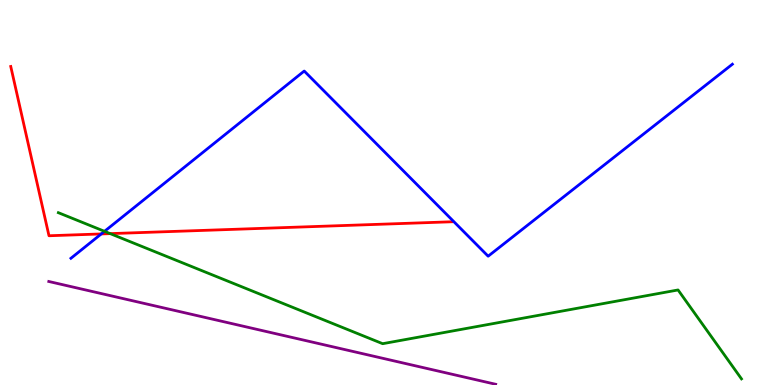[{'lines': ['blue', 'red'], 'intersections': [{'x': 1.31, 'y': 3.92}]}, {'lines': ['green', 'red'], 'intersections': [{'x': 1.42, 'y': 3.93}]}, {'lines': ['purple', 'red'], 'intersections': []}, {'lines': ['blue', 'green'], 'intersections': [{'x': 1.35, 'y': 3.99}]}, {'lines': ['blue', 'purple'], 'intersections': []}, {'lines': ['green', 'purple'], 'intersections': []}]